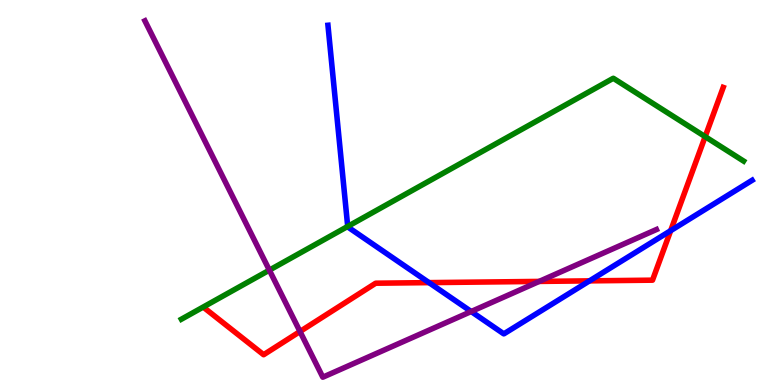[{'lines': ['blue', 'red'], 'intersections': [{'x': 5.54, 'y': 2.66}, {'x': 7.61, 'y': 2.7}, {'x': 8.65, 'y': 4.01}]}, {'lines': ['green', 'red'], 'intersections': [{'x': 9.1, 'y': 6.45}]}, {'lines': ['purple', 'red'], 'intersections': [{'x': 3.87, 'y': 1.39}, {'x': 6.96, 'y': 2.69}]}, {'lines': ['blue', 'green'], 'intersections': [{'x': 4.49, 'y': 4.12}]}, {'lines': ['blue', 'purple'], 'intersections': [{'x': 6.08, 'y': 1.91}]}, {'lines': ['green', 'purple'], 'intersections': [{'x': 3.48, 'y': 2.98}]}]